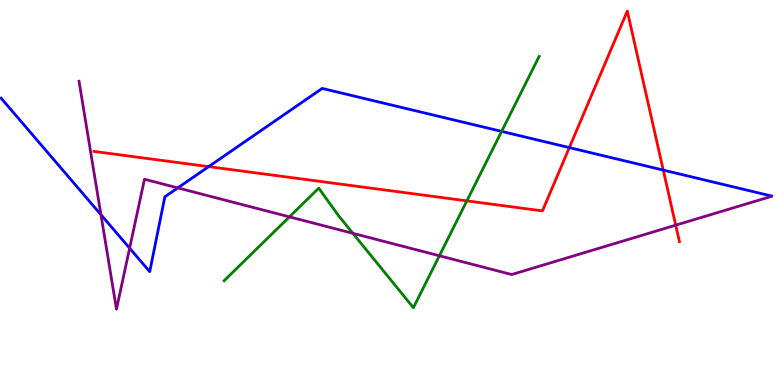[{'lines': ['blue', 'red'], 'intersections': [{'x': 2.69, 'y': 5.67}, {'x': 7.35, 'y': 6.17}, {'x': 8.56, 'y': 5.58}]}, {'lines': ['green', 'red'], 'intersections': [{'x': 6.02, 'y': 4.78}]}, {'lines': ['purple', 'red'], 'intersections': [{'x': 8.72, 'y': 4.15}]}, {'lines': ['blue', 'green'], 'intersections': [{'x': 6.47, 'y': 6.59}]}, {'lines': ['blue', 'purple'], 'intersections': [{'x': 1.3, 'y': 4.42}, {'x': 1.67, 'y': 3.55}, {'x': 2.29, 'y': 5.12}]}, {'lines': ['green', 'purple'], 'intersections': [{'x': 3.73, 'y': 4.37}, {'x': 4.55, 'y': 3.94}, {'x': 5.67, 'y': 3.36}]}]